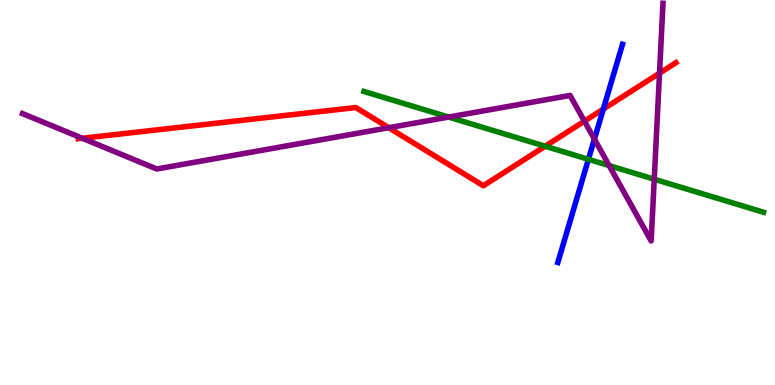[{'lines': ['blue', 'red'], 'intersections': [{'x': 7.78, 'y': 7.17}]}, {'lines': ['green', 'red'], 'intersections': [{'x': 7.03, 'y': 6.2}]}, {'lines': ['purple', 'red'], 'intersections': [{'x': 1.06, 'y': 6.41}, {'x': 5.02, 'y': 6.68}, {'x': 7.54, 'y': 6.85}, {'x': 8.51, 'y': 8.1}]}, {'lines': ['blue', 'green'], 'intersections': [{'x': 7.59, 'y': 5.86}]}, {'lines': ['blue', 'purple'], 'intersections': [{'x': 7.67, 'y': 6.39}]}, {'lines': ['green', 'purple'], 'intersections': [{'x': 5.79, 'y': 6.96}, {'x': 7.86, 'y': 5.7}, {'x': 8.44, 'y': 5.35}]}]